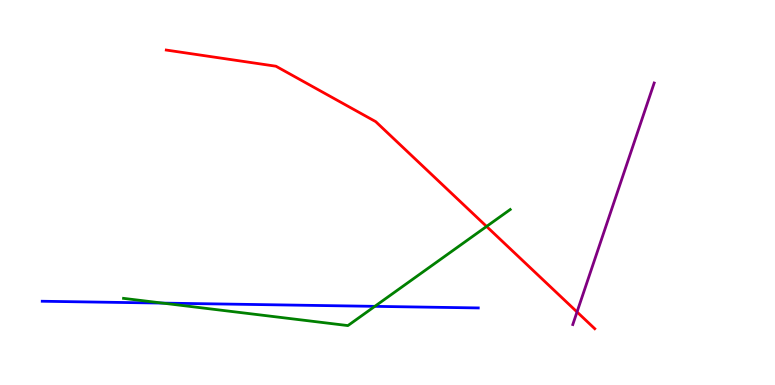[{'lines': ['blue', 'red'], 'intersections': []}, {'lines': ['green', 'red'], 'intersections': [{'x': 6.28, 'y': 4.12}]}, {'lines': ['purple', 'red'], 'intersections': [{'x': 7.45, 'y': 1.9}]}, {'lines': ['blue', 'green'], 'intersections': [{'x': 2.1, 'y': 2.13}, {'x': 4.84, 'y': 2.04}]}, {'lines': ['blue', 'purple'], 'intersections': []}, {'lines': ['green', 'purple'], 'intersections': []}]